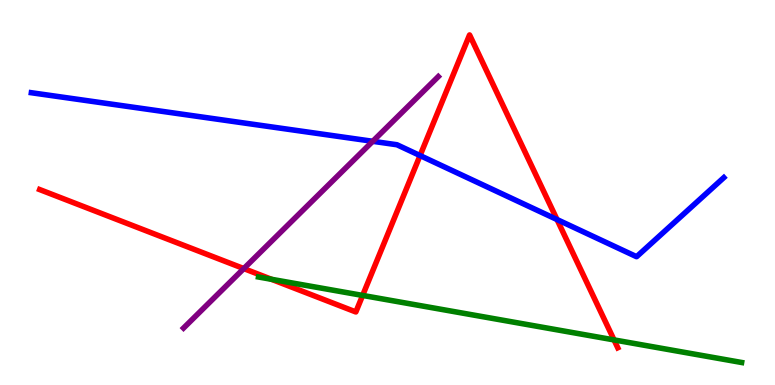[{'lines': ['blue', 'red'], 'intersections': [{'x': 5.42, 'y': 5.96}, {'x': 7.19, 'y': 4.3}]}, {'lines': ['green', 'red'], 'intersections': [{'x': 3.5, 'y': 2.75}, {'x': 4.68, 'y': 2.33}, {'x': 7.92, 'y': 1.17}]}, {'lines': ['purple', 'red'], 'intersections': [{'x': 3.15, 'y': 3.02}]}, {'lines': ['blue', 'green'], 'intersections': []}, {'lines': ['blue', 'purple'], 'intersections': [{'x': 4.81, 'y': 6.33}]}, {'lines': ['green', 'purple'], 'intersections': []}]